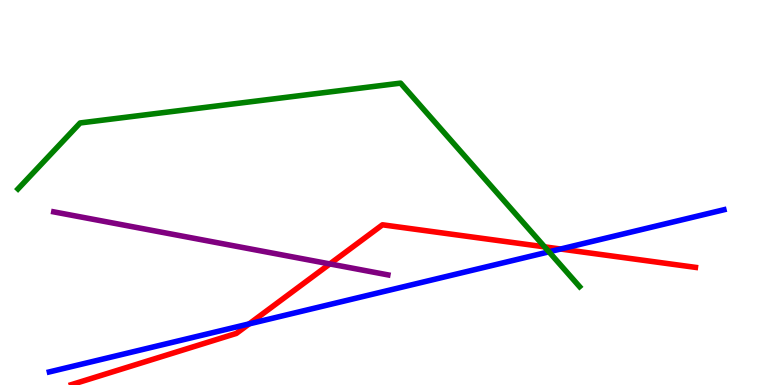[{'lines': ['blue', 'red'], 'intersections': [{'x': 3.21, 'y': 1.59}, {'x': 7.23, 'y': 3.53}]}, {'lines': ['green', 'red'], 'intersections': [{'x': 7.03, 'y': 3.59}]}, {'lines': ['purple', 'red'], 'intersections': [{'x': 4.26, 'y': 3.14}]}, {'lines': ['blue', 'green'], 'intersections': [{'x': 7.08, 'y': 3.46}]}, {'lines': ['blue', 'purple'], 'intersections': []}, {'lines': ['green', 'purple'], 'intersections': []}]